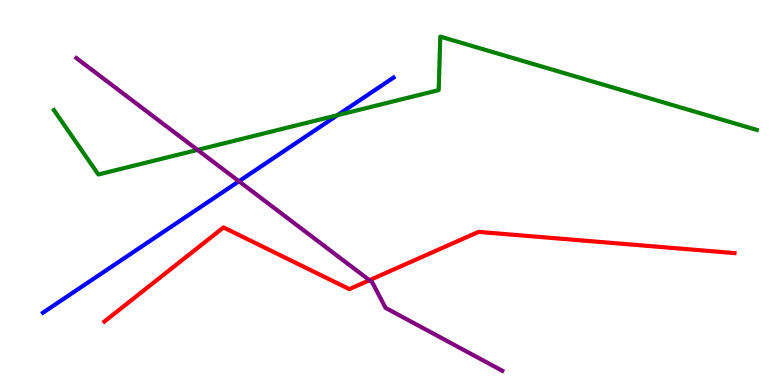[{'lines': ['blue', 'red'], 'intersections': []}, {'lines': ['green', 'red'], 'intersections': []}, {'lines': ['purple', 'red'], 'intersections': [{'x': 4.77, 'y': 2.72}]}, {'lines': ['blue', 'green'], 'intersections': [{'x': 4.35, 'y': 7.01}]}, {'lines': ['blue', 'purple'], 'intersections': [{'x': 3.08, 'y': 5.29}]}, {'lines': ['green', 'purple'], 'intersections': [{'x': 2.55, 'y': 6.11}]}]